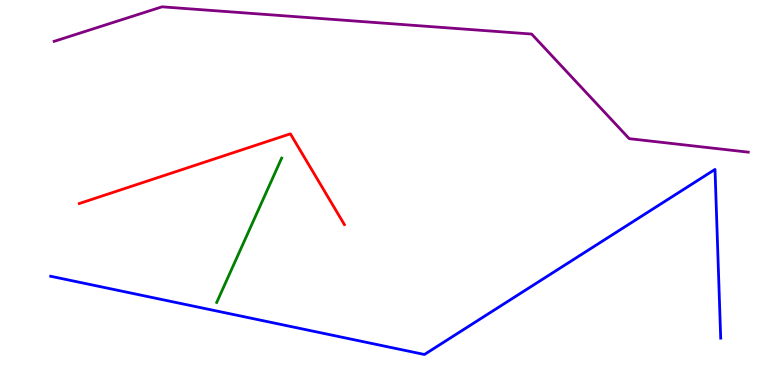[{'lines': ['blue', 'red'], 'intersections': []}, {'lines': ['green', 'red'], 'intersections': []}, {'lines': ['purple', 'red'], 'intersections': []}, {'lines': ['blue', 'green'], 'intersections': []}, {'lines': ['blue', 'purple'], 'intersections': []}, {'lines': ['green', 'purple'], 'intersections': []}]